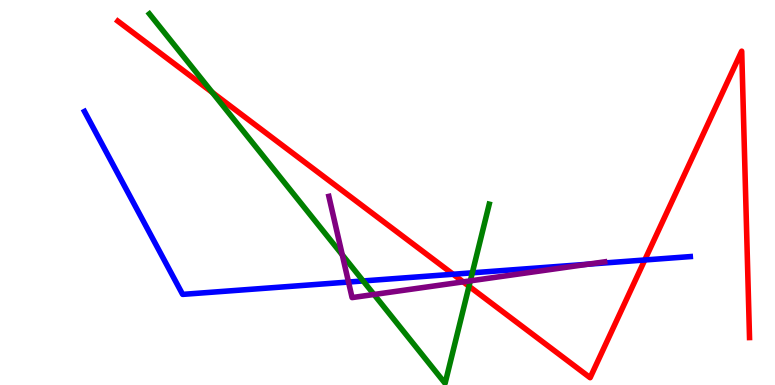[{'lines': ['blue', 'red'], 'intersections': [{'x': 5.85, 'y': 2.88}, {'x': 8.32, 'y': 3.25}]}, {'lines': ['green', 'red'], 'intersections': [{'x': 2.74, 'y': 7.6}, {'x': 6.05, 'y': 2.56}]}, {'lines': ['purple', 'red'], 'intersections': [{'x': 5.98, 'y': 2.68}]}, {'lines': ['blue', 'green'], 'intersections': [{'x': 4.69, 'y': 2.7}, {'x': 6.09, 'y': 2.91}]}, {'lines': ['blue', 'purple'], 'intersections': [{'x': 4.5, 'y': 2.67}, {'x': 7.59, 'y': 3.14}]}, {'lines': ['green', 'purple'], 'intersections': [{'x': 4.42, 'y': 3.38}, {'x': 4.83, 'y': 2.35}, {'x': 6.07, 'y': 2.71}]}]